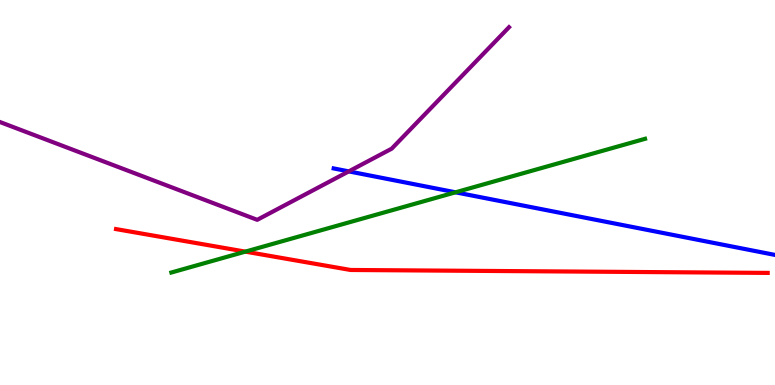[{'lines': ['blue', 'red'], 'intersections': []}, {'lines': ['green', 'red'], 'intersections': [{'x': 3.17, 'y': 3.46}]}, {'lines': ['purple', 'red'], 'intersections': []}, {'lines': ['blue', 'green'], 'intersections': [{'x': 5.88, 'y': 5.0}]}, {'lines': ['blue', 'purple'], 'intersections': [{'x': 4.5, 'y': 5.55}]}, {'lines': ['green', 'purple'], 'intersections': []}]